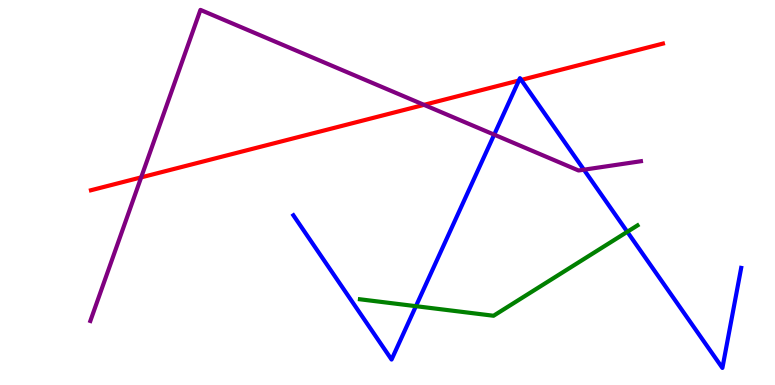[{'lines': ['blue', 'red'], 'intersections': [{'x': 6.7, 'y': 7.91}, {'x': 6.73, 'y': 7.92}]}, {'lines': ['green', 'red'], 'intersections': []}, {'lines': ['purple', 'red'], 'intersections': [{'x': 1.82, 'y': 5.39}, {'x': 5.47, 'y': 7.28}]}, {'lines': ['blue', 'green'], 'intersections': [{'x': 5.37, 'y': 2.05}, {'x': 8.09, 'y': 3.98}]}, {'lines': ['blue', 'purple'], 'intersections': [{'x': 6.38, 'y': 6.5}, {'x': 7.53, 'y': 5.59}]}, {'lines': ['green', 'purple'], 'intersections': []}]